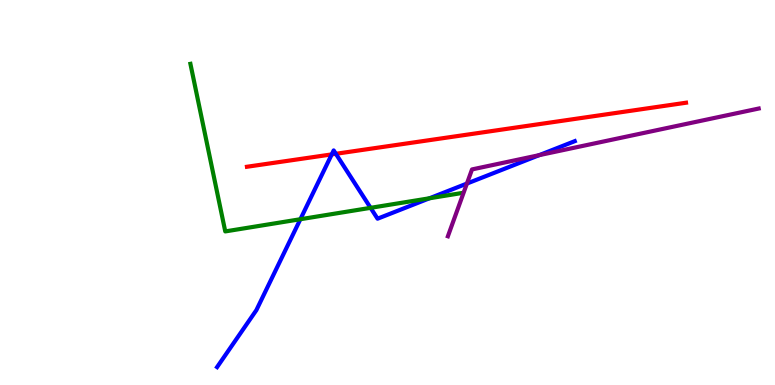[{'lines': ['blue', 'red'], 'intersections': [{'x': 4.28, 'y': 5.99}, {'x': 4.33, 'y': 6.01}]}, {'lines': ['green', 'red'], 'intersections': []}, {'lines': ['purple', 'red'], 'intersections': []}, {'lines': ['blue', 'green'], 'intersections': [{'x': 3.88, 'y': 4.31}, {'x': 4.78, 'y': 4.6}, {'x': 5.54, 'y': 4.85}]}, {'lines': ['blue', 'purple'], 'intersections': [{'x': 6.02, 'y': 5.23}, {'x': 6.96, 'y': 5.97}]}, {'lines': ['green', 'purple'], 'intersections': []}]